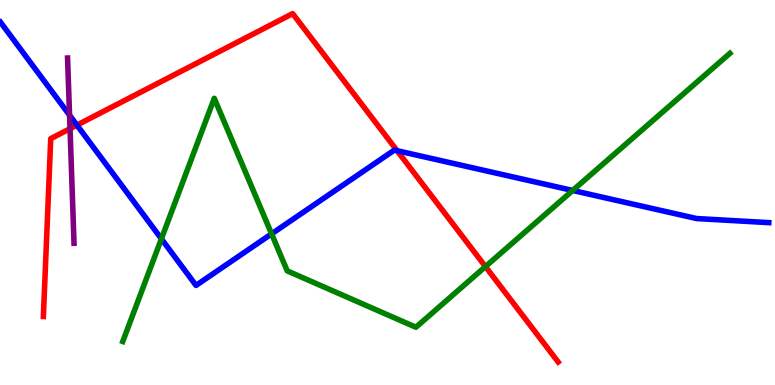[{'lines': ['blue', 'red'], 'intersections': [{'x': 0.993, 'y': 6.75}, {'x': 5.12, 'y': 6.09}]}, {'lines': ['green', 'red'], 'intersections': [{'x': 6.26, 'y': 3.08}]}, {'lines': ['purple', 'red'], 'intersections': [{'x': 0.904, 'y': 6.66}]}, {'lines': ['blue', 'green'], 'intersections': [{'x': 2.08, 'y': 3.8}, {'x': 3.5, 'y': 3.93}, {'x': 7.39, 'y': 5.05}]}, {'lines': ['blue', 'purple'], 'intersections': [{'x': 0.898, 'y': 7.01}]}, {'lines': ['green', 'purple'], 'intersections': []}]